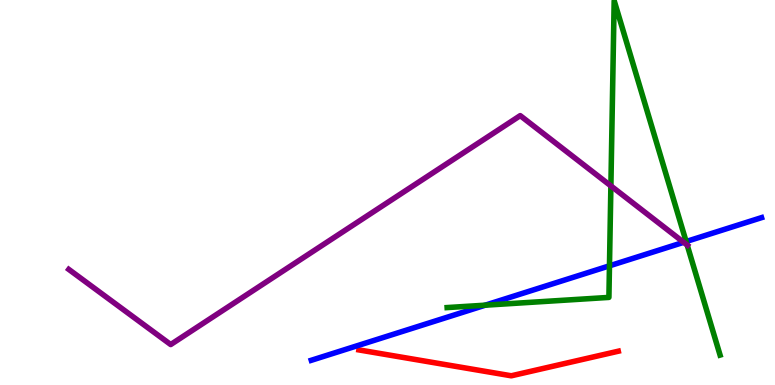[{'lines': ['blue', 'red'], 'intersections': []}, {'lines': ['green', 'red'], 'intersections': []}, {'lines': ['purple', 'red'], 'intersections': []}, {'lines': ['blue', 'green'], 'intersections': [{'x': 6.26, 'y': 2.07}, {'x': 7.86, 'y': 3.1}, {'x': 8.85, 'y': 3.73}]}, {'lines': ['blue', 'purple'], 'intersections': [{'x': 8.82, 'y': 3.71}]}, {'lines': ['green', 'purple'], 'intersections': [{'x': 7.88, 'y': 5.17}, {'x': 8.87, 'y': 3.64}]}]